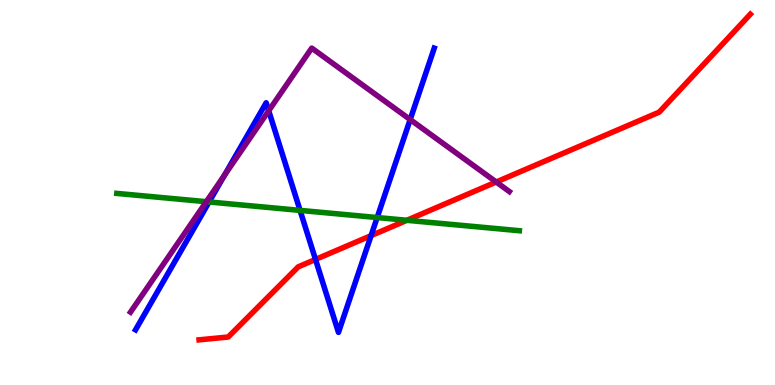[{'lines': ['blue', 'red'], 'intersections': [{'x': 4.07, 'y': 3.26}, {'x': 4.79, 'y': 3.88}]}, {'lines': ['green', 'red'], 'intersections': [{'x': 5.25, 'y': 4.28}]}, {'lines': ['purple', 'red'], 'intersections': [{'x': 6.4, 'y': 5.27}]}, {'lines': ['blue', 'green'], 'intersections': [{'x': 2.7, 'y': 4.75}, {'x': 3.87, 'y': 4.54}, {'x': 4.87, 'y': 4.35}]}, {'lines': ['blue', 'purple'], 'intersections': [{'x': 2.9, 'y': 5.45}, {'x': 3.47, 'y': 7.12}, {'x': 5.29, 'y': 6.89}]}, {'lines': ['green', 'purple'], 'intersections': [{'x': 2.66, 'y': 4.76}]}]